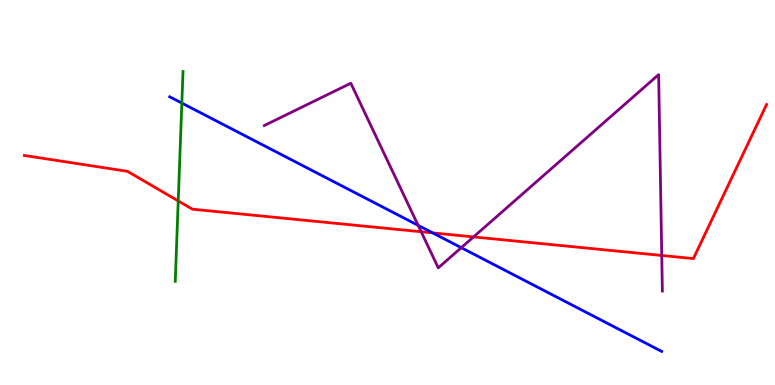[{'lines': ['blue', 'red'], 'intersections': [{'x': 5.58, 'y': 3.95}]}, {'lines': ['green', 'red'], 'intersections': [{'x': 2.3, 'y': 4.78}]}, {'lines': ['purple', 'red'], 'intersections': [{'x': 5.43, 'y': 3.98}, {'x': 6.11, 'y': 3.85}, {'x': 8.54, 'y': 3.36}]}, {'lines': ['blue', 'green'], 'intersections': [{'x': 2.35, 'y': 7.32}]}, {'lines': ['blue', 'purple'], 'intersections': [{'x': 5.4, 'y': 4.15}, {'x': 5.95, 'y': 3.57}]}, {'lines': ['green', 'purple'], 'intersections': []}]